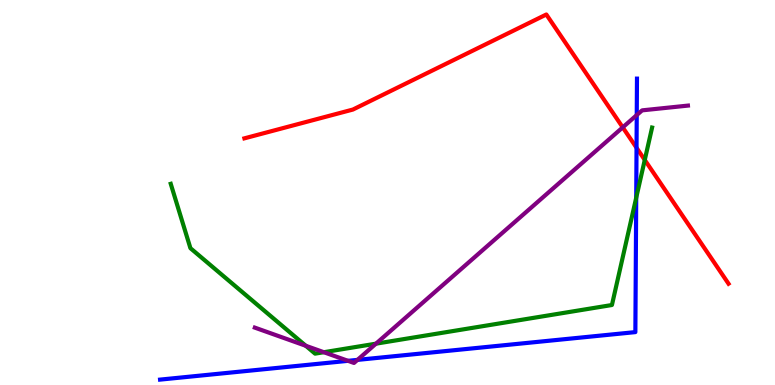[{'lines': ['blue', 'red'], 'intersections': [{'x': 8.21, 'y': 6.16}]}, {'lines': ['green', 'red'], 'intersections': [{'x': 8.32, 'y': 5.85}]}, {'lines': ['purple', 'red'], 'intersections': [{'x': 8.04, 'y': 6.69}]}, {'lines': ['blue', 'green'], 'intersections': [{'x': 8.21, 'y': 4.86}]}, {'lines': ['blue', 'purple'], 'intersections': [{'x': 4.49, 'y': 0.628}, {'x': 4.61, 'y': 0.652}, {'x': 8.22, 'y': 7.01}]}, {'lines': ['green', 'purple'], 'intersections': [{'x': 3.95, 'y': 1.02}, {'x': 4.18, 'y': 0.852}, {'x': 4.85, 'y': 1.07}]}]